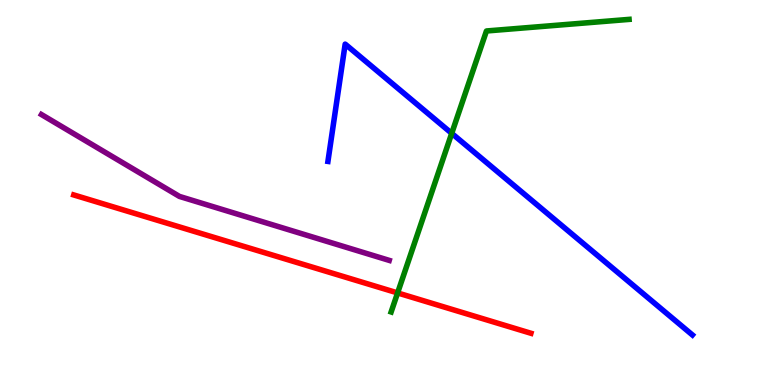[{'lines': ['blue', 'red'], 'intersections': []}, {'lines': ['green', 'red'], 'intersections': [{'x': 5.13, 'y': 2.39}]}, {'lines': ['purple', 'red'], 'intersections': []}, {'lines': ['blue', 'green'], 'intersections': [{'x': 5.83, 'y': 6.54}]}, {'lines': ['blue', 'purple'], 'intersections': []}, {'lines': ['green', 'purple'], 'intersections': []}]